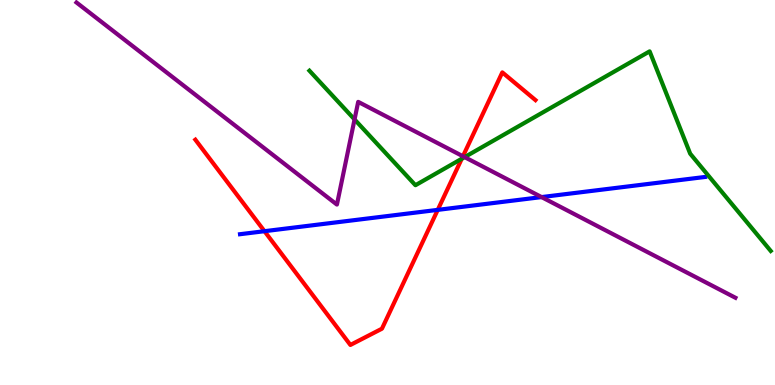[{'lines': ['blue', 'red'], 'intersections': [{'x': 3.41, 'y': 3.99}, {'x': 5.65, 'y': 4.55}]}, {'lines': ['green', 'red'], 'intersections': [{'x': 5.96, 'y': 5.88}]}, {'lines': ['purple', 'red'], 'intersections': [{'x': 5.97, 'y': 5.94}]}, {'lines': ['blue', 'green'], 'intersections': []}, {'lines': ['blue', 'purple'], 'intersections': [{'x': 6.99, 'y': 4.88}]}, {'lines': ['green', 'purple'], 'intersections': [{'x': 4.57, 'y': 6.9}, {'x': 5.99, 'y': 5.92}]}]